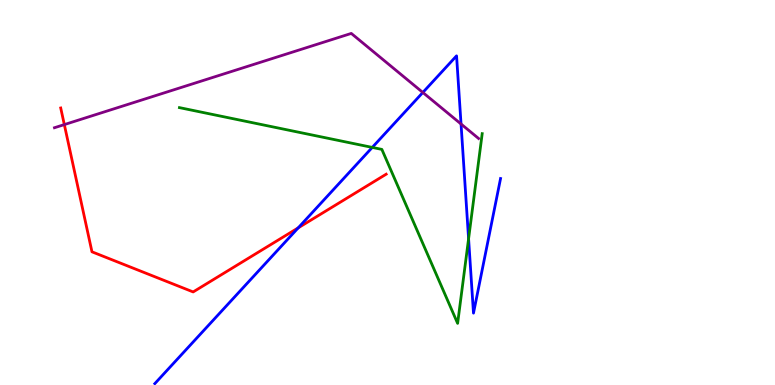[{'lines': ['blue', 'red'], 'intersections': [{'x': 3.85, 'y': 4.08}]}, {'lines': ['green', 'red'], 'intersections': []}, {'lines': ['purple', 'red'], 'intersections': [{'x': 0.83, 'y': 6.76}]}, {'lines': ['blue', 'green'], 'intersections': [{'x': 4.8, 'y': 6.17}, {'x': 6.05, 'y': 3.8}]}, {'lines': ['blue', 'purple'], 'intersections': [{'x': 5.46, 'y': 7.6}, {'x': 5.95, 'y': 6.78}]}, {'lines': ['green', 'purple'], 'intersections': []}]